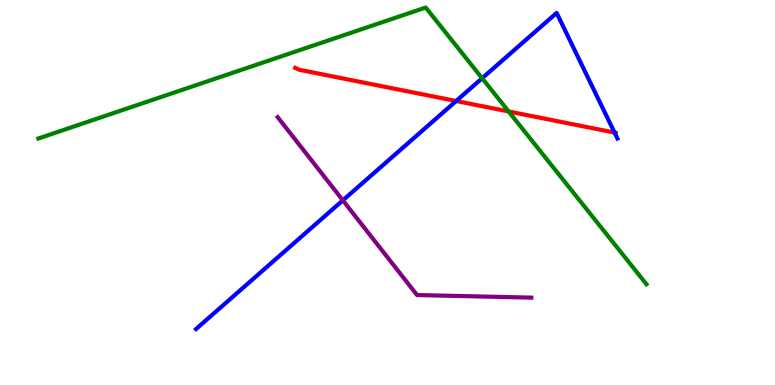[{'lines': ['blue', 'red'], 'intersections': [{'x': 5.89, 'y': 7.38}, {'x': 7.93, 'y': 6.56}]}, {'lines': ['green', 'red'], 'intersections': [{'x': 6.56, 'y': 7.1}]}, {'lines': ['purple', 'red'], 'intersections': []}, {'lines': ['blue', 'green'], 'intersections': [{'x': 6.22, 'y': 7.97}]}, {'lines': ['blue', 'purple'], 'intersections': [{'x': 4.42, 'y': 4.8}]}, {'lines': ['green', 'purple'], 'intersections': []}]